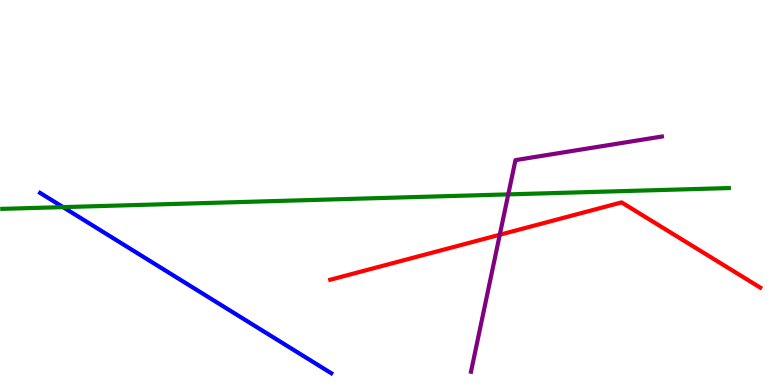[{'lines': ['blue', 'red'], 'intersections': []}, {'lines': ['green', 'red'], 'intersections': []}, {'lines': ['purple', 'red'], 'intersections': [{'x': 6.45, 'y': 3.9}]}, {'lines': ['blue', 'green'], 'intersections': [{'x': 0.813, 'y': 4.62}]}, {'lines': ['blue', 'purple'], 'intersections': []}, {'lines': ['green', 'purple'], 'intersections': [{'x': 6.56, 'y': 4.95}]}]